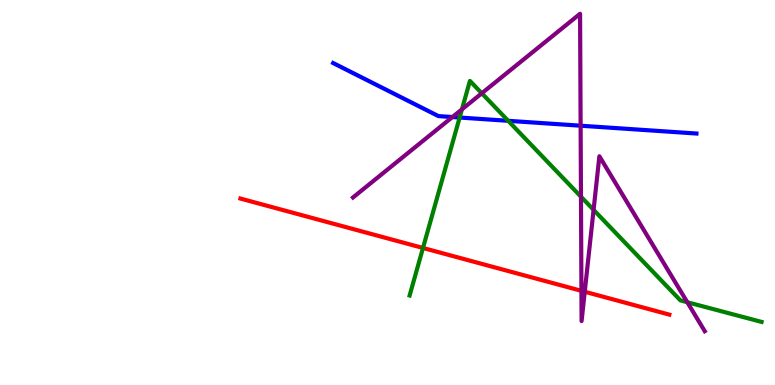[{'lines': ['blue', 'red'], 'intersections': []}, {'lines': ['green', 'red'], 'intersections': [{'x': 5.46, 'y': 3.56}]}, {'lines': ['purple', 'red'], 'intersections': [{'x': 7.5, 'y': 2.45}, {'x': 7.55, 'y': 2.42}]}, {'lines': ['blue', 'green'], 'intersections': [{'x': 5.93, 'y': 6.95}, {'x': 6.56, 'y': 6.86}]}, {'lines': ['blue', 'purple'], 'intersections': [{'x': 5.84, 'y': 6.96}, {'x': 7.49, 'y': 6.73}]}, {'lines': ['green', 'purple'], 'intersections': [{'x': 5.96, 'y': 7.16}, {'x': 6.22, 'y': 7.58}, {'x': 7.5, 'y': 4.89}, {'x': 7.66, 'y': 4.55}, {'x': 8.87, 'y': 2.15}]}]